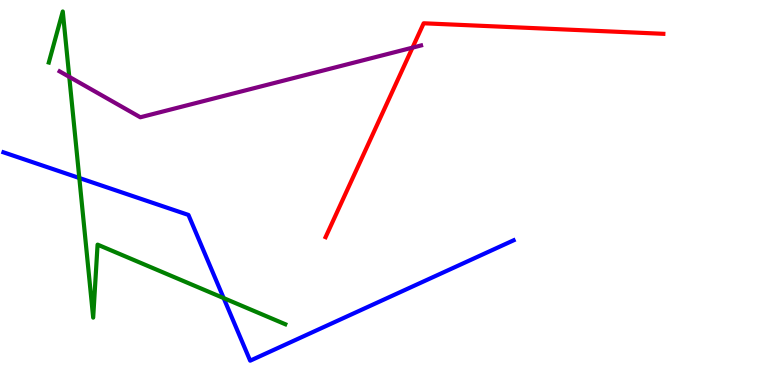[{'lines': ['blue', 'red'], 'intersections': []}, {'lines': ['green', 'red'], 'intersections': []}, {'lines': ['purple', 'red'], 'intersections': [{'x': 5.32, 'y': 8.76}]}, {'lines': ['blue', 'green'], 'intersections': [{'x': 1.02, 'y': 5.38}, {'x': 2.89, 'y': 2.26}]}, {'lines': ['blue', 'purple'], 'intersections': []}, {'lines': ['green', 'purple'], 'intersections': [{'x': 0.894, 'y': 8.0}]}]